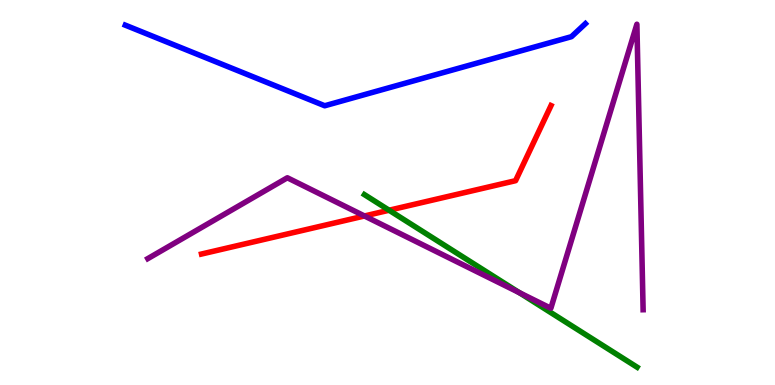[{'lines': ['blue', 'red'], 'intersections': []}, {'lines': ['green', 'red'], 'intersections': [{'x': 5.02, 'y': 4.54}]}, {'lines': ['purple', 'red'], 'intersections': [{'x': 4.7, 'y': 4.39}]}, {'lines': ['blue', 'green'], 'intersections': []}, {'lines': ['blue', 'purple'], 'intersections': []}, {'lines': ['green', 'purple'], 'intersections': [{'x': 6.7, 'y': 2.4}]}]